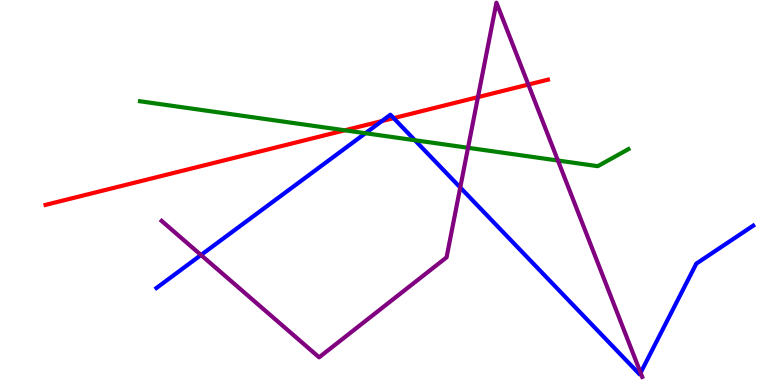[{'lines': ['blue', 'red'], 'intersections': [{'x': 4.93, 'y': 6.86}, {'x': 5.08, 'y': 6.93}]}, {'lines': ['green', 'red'], 'intersections': [{'x': 4.45, 'y': 6.62}]}, {'lines': ['purple', 'red'], 'intersections': [{'x': 6.17, 'y': 7.48}, {'x': 6.82, 'y': 7.8}]}, {'lines': ['blue', 'green'], 'intersections': [{'x': 4.72, 'y': 6.54}, {'x': 5.35, 'y': 6.36}]}, {'lines': ['blue', 'purple'], 'intersections': [{'x': 2.59, 'y': 3.38}, {'x': 5.94, 'y': 5.13}, {'x': 8.27, 'y': 0.318}]}, {'lines': ['green', 'purple'], 'intersections': [{'x': 6.04, 'y': 6.16}, {'x': 7.2, 'y': 5.83}]}]